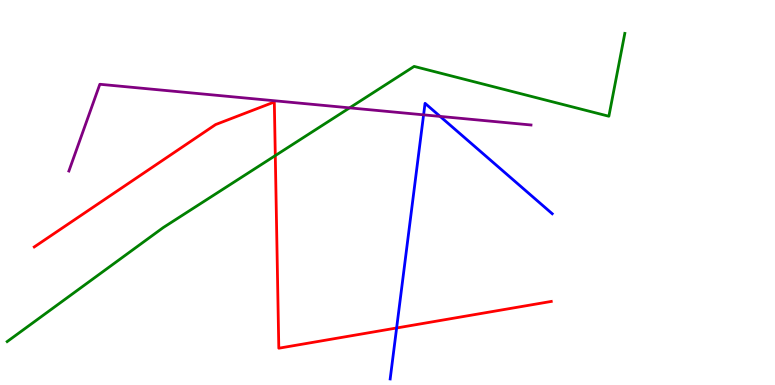[{'lines': ['blue', 'red'], 'intersections': [{'x': 5.12, 'y': 1.48}]}, {'lines': ['green', 'red'], 'intersections': [{'x': 3.55, 'y': 5.96}]}, {'lines': ['purple', 'red'], 'intersections': []}, {'lines': ['blue', 'green'], 'intersections': []}, {'lines': ['blue', 'purple'], 'intersections': [{'x': 5.47, 'y': 7.02}, {'x': 5.68, 'y': 6.98}]}, {'lines': ['green', 'purple'], 'intersections': [{'x': 4.51, 'y': 7.2}]}]